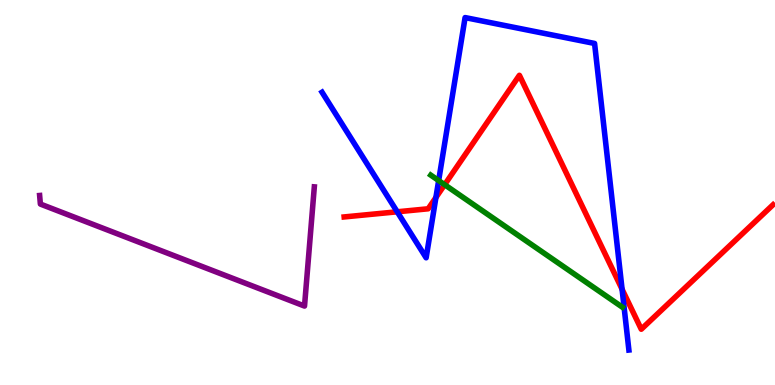[{'lines': ['blue', 'red'], 'intersections': [{'x': 5.13, 'y': 4.5}, {'x': 5.62, 'y': 4.87}, {'x': 8.03, 'y': 2.49}]}, {'lines': ['green', 'red'], 'intersections': [{'x': 5.74, 'y': 5.2}]}, {'lines': ['purple', 'red'], 'intersections': []}, {'lines': ['blue', 'green'], 'intersections': [{'x': 5.66, 'y': 5.31}]}, {'lines': ['blue', 'purple'], 'intersections': []}, {'lines': ['green', 'purple'], 'intersections': []}]